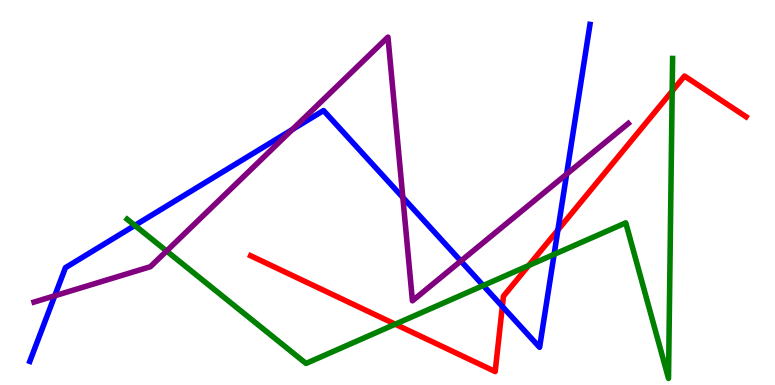[{'lines': ['blue', 'red'], 'intersections': [{'x': 6.48, 'y': 2.04}, {'x': 7.2, 'y': 4.03}]}, {'lines': ['green', 'red'], 'intersections': [{'x': 5.1, 'y': 1.58}, {'x': 6.82, 'y': 3.1}, {'x': 8.67, 'y': 7.63}]}, {'lines': ['purple', 'red'], 'intersections': []}, {'lines': ['blue', 'green'], 'intersections': [{'x': 1.74, 'y': 4.14}, {'x': 6.24, 'y': 2.58}, {'x': 7.15, 'y': 3.39}]}, {'lines': ['blue', 'purple'], 'intersections': [{'x': 0.707, 'y': 2.32}, {'x': 3.77, 'y': 6.63}, {'x': 5.2, 'y': 4.87}, {'x': 5.95, 'y': 3.22}, {'x': 7.31, 'y': 5.48}]}, {'lines': ['green', 'purple'], 'intersections': [{'x': 2.15, 'y': 3.48}]}]